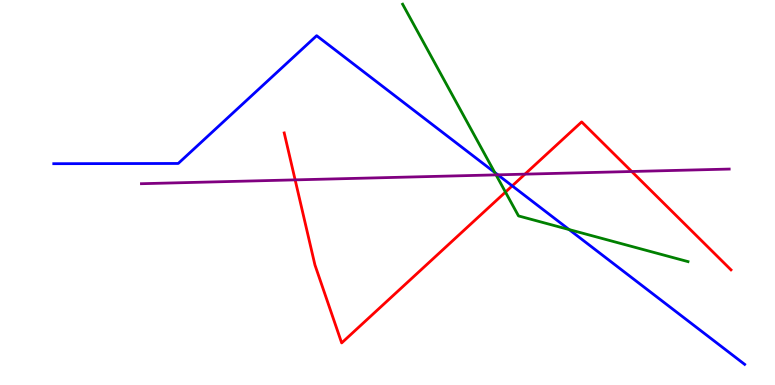[{'lines': ['blue', 'red'], 'intersections': [{'x': 6.61, 'y': 5.17}]}, {'lines': ['green', 'red'], 'intersections': [{'x': 6.52, 'y': 5.01}]}, {'lines': ['purple', 'red'], 'intersections': [{'x': 3.81, 'y': 5.33}, {'x': 6.77, 'y': 5.48}, {'x': 8.15, 'y': 5.55}]}, {'lines': ['blue', 'green'], 'intersections': [{'x': 6.38, 'y': 5.52}, {'x': 7.34, 'y': 4.04}]}, {'lines': ['blue', 'purple'], 'intersections': [{'x': 6.42, 'y': 5.46}]}, {'lines': ['green', 'purple'], 'intersections': [{'x': 6.4, 'y': 5.46}]}]